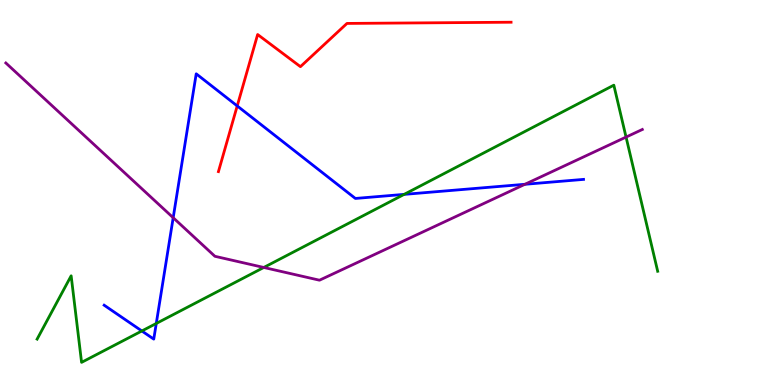[{'lines': ['blue', 'red'], 'intersections': [{'x': 3.06, 'y': 7.25}]}, {'lines': ['green', 'red'], 'intersections': []}, {'lines': ['purple', 'red'], 'intersections': []}, {'lines': ['blue', 'green'], 'intersections': [{'x': 1.83, 'y': 1.4}, {'x': 2.02, 'y': 1.6}, {'x': 5.21, 'y': 4.95}]}, {'lines': ['blue', 'purple'], 'intersections': [{'x': 2.23, 'y': 4.34}, {'x': 6.77, 'y': 5.21}]}, {'lines': ['green', 'purple'], 'intersections': [{'x': 3.4, 'y': 3.05}, {'x': 8.08, 'y': 6.44}]}]